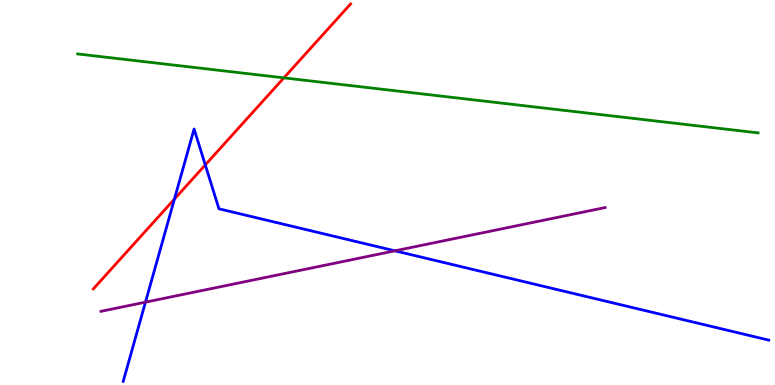[{'lines': ['blue', 'red'], 'intersections': [{'x': 2.25, 'y': 4.83}, {'x': 2.65, 'y': 5.72}]}, {'lines': ['green', 'red'], 'intersections': [{'x': 3.66, 'y': 7.98}]}, {'lines': ['purple', 'red'], 'intersections': []}, {'lines': ['blue', 'green'], 'intersections': []}, {'lines': ['blue', 'purple'], 'intersections': [{'x': 1.88, 'y': 2.15}, {'x': 5.1, 'y': 3.48}]}, {'lines': ['green', 'purple'], 'intersections': []}]